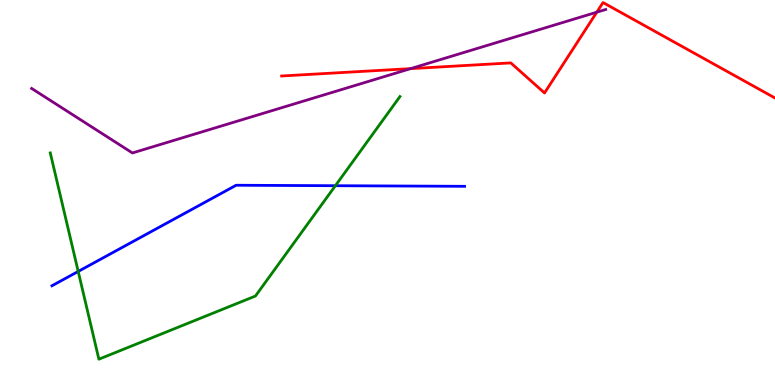[{'lines': ['blue', 'red'], 'intersections': []}, {'lines': ['green', 'red'], 'intersections': []}, {'lines': ['purple', 'red'], 'intersections': [{'x': 5.3, 'y': 8.22}, {'x': 7.7, 'y': 9.68}]}, {'lines': ['blue', 'green'], 'intersections': [{'x': 1.01, 'y': 2.95}, {'x': 4.33, 'y': 5.18}]}, {'lines': ['blue', 'purple'], 'intersections': []}, {'lines': ['green', 'purple'], 'intersections': []}]